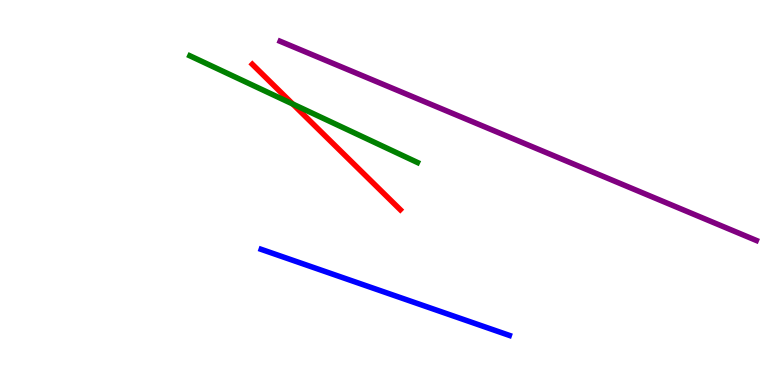[{'lines': ['blue', 'red'], 'intersections': []}, {'lines': ['green', 'red'], 'intersections': [{'x': 3.78, 'y': 7.3}]}, {'lines': ['purple', 'red'], 'intersections': []}, {'lines': ['blue', 'green'], 'intersections': []}, {'lines': ['blue', 'purple'], 'intersections': []}, {'lines': ['green', 'purple'], 'intersections': []}]